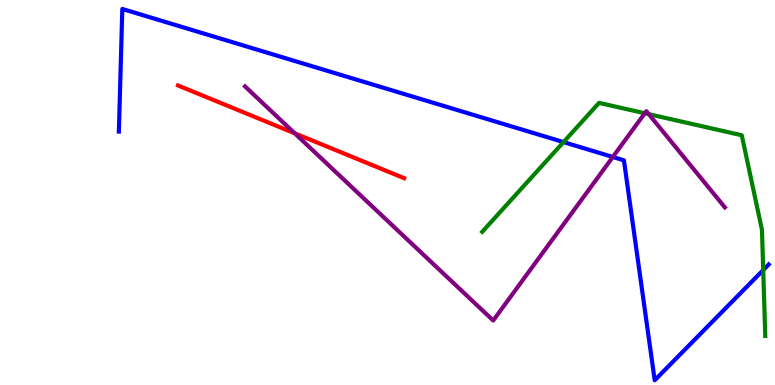[{'lines': ['blue', 'red'], 'intersections': []}, {'lines': ['green', 'red'], 'intersections': []}, {'lines': ['purple', 'red'], 'intersections': [{'x': 3.8, 'y': 6.54}]}, {'lines': ['blue', 'green'], 'intersections': [{'x': 7.27, 'y': 6.31}, {'x': 9.85, 'y': 2.99}]}, {'lines': ['blue', 'purple'], 'intersections': [{'x': 7.91, 'y': 5.92}]}, {'lines': ['green', 'purple'], 'intersections': [{'x': 8.32, 'y': 7.06}, {'x': 8.37, 'y': 7.03}]}]